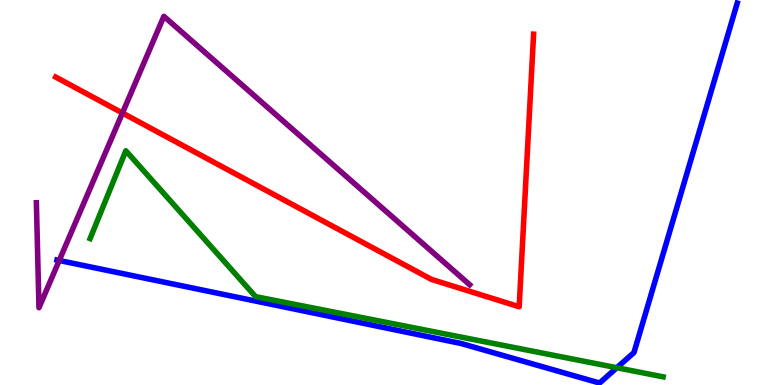[{'lines': ['blue', 'red'], 'intersections': []}, {'lines': ['green', 'red'], 'intersections': []}, {'lines': ['purple', 'red'], 'intersections': [{'x': 1.58, 'y': 7.06}]}, {'lines': ['blue', 'green'], 'intersections': [{'x': 7.96, 'y': 0.449}]}, {'lines': ['blue', 'purple'], 'intersections': [{'x': 0.764, 'y': 3.23}]}, {'lines': ['green', 'purple'], 'intersections': []}]